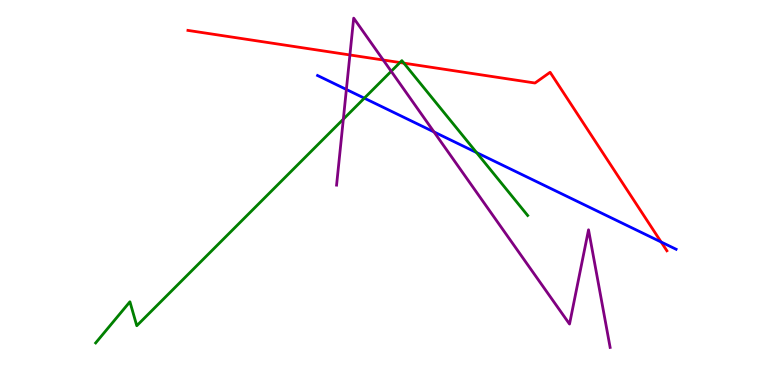[{'lines': ['blue', 'red'], 'intersections': [{'x': 8.53, 'y': 3.71}]}, {'lines': ['green', 'red'], 'intersections': [{'x': 5.16, 'y': 8.38}, {'x': 5.21, 'y': 8.36}]}, {'lines': ['purple', 'red'], 'intersections': [{'x': 4.51, 'y': 8.57}, {'x': 4.95, 'y': 8.44}]}, {'lines': ['blue', 'green'], 'intersections': [{'x': 4.7, 'y': 7.45}, {'x': 6.15, 'y': 6.04}]}, {'lines': ['blue', 'purple'], 'intersections': [{'x': 4.47, 'y': 7.68}, {'x': 5.6, 'y': 6.57}]}, {'lines': ['green', 'purple'], 'intersections': [{'x': 4.43, 'y': 6.9}, {'x': 5.05, 'y': 8.15}]}]